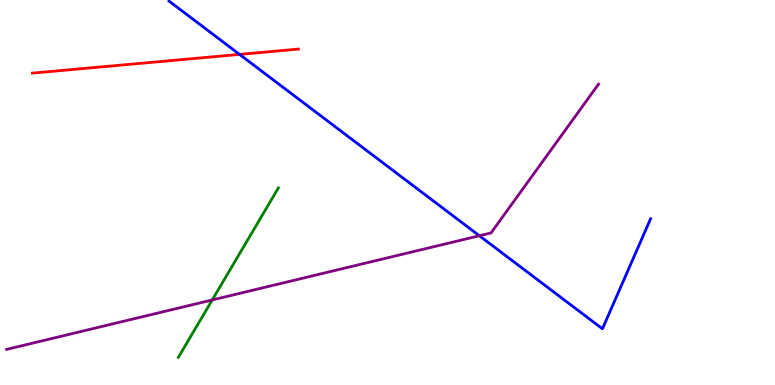[{'lines': ['blue', 'red'], 'intersections': [{'x': 3.09, 'y': 8.59}]}, {'lines': ['green', 'red'], 'intersections': []}, {'lines': ['purple', 'red'], 'intersections': []}, {'lines': ['blue', 'green'], 'intersections': []}, {'lines': ['blue', 'purple'], 'intersections': [{'x': 6.19, 'y': 3.88}]}, {'lines': ['green', 'purple'], 'intersections': [{'x': 2.74, 'y': 2.21}]}]